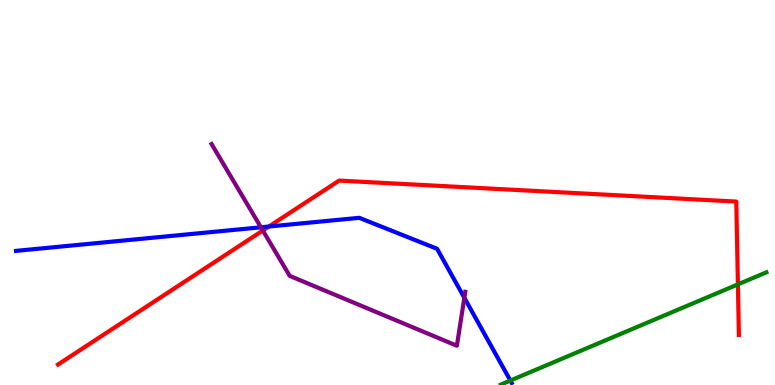[{'lines': ['blue', 'red'], 'intersections': [{'x': 3.47, 'y': 4.12}]}, {'lines': ['green', 'red'], 'intersections': [{'x': 9.52, 'y': 2.61}]}, {'lines': ['purple', 'red'], 'intersections': [{'x': 3.39, 'y': 4.01}]}, {'lines': ['blue', 'green'], 'intersections': [{'x': 6.59, 'y': 0.116}]}, {'lines': ['blue', 'purple'], 'intersections': [{'x': 3.37, 'y': 4.1}, {'x': 5.99, 'y': 2.27}]}, {'lines': ['green', 'purple'], 'intersections': []}]